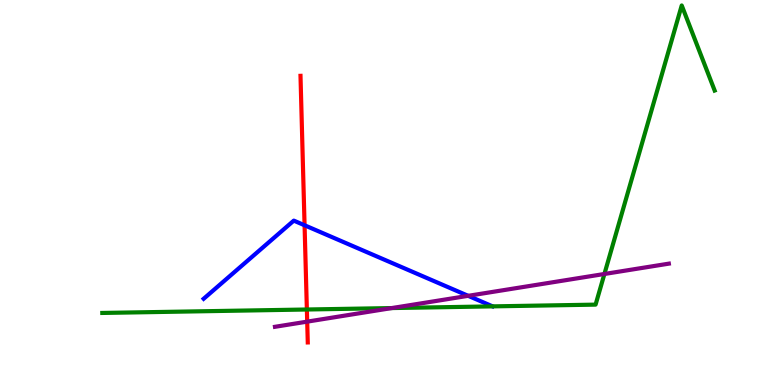[{'lines': ['blue', 'red'], 'intersections': [{'x': 3.93, 'y': 4.15}]}, {'lines': ['green', 'red'], 'intersections': [{'x': 3.96, 'y': 1.96}]}, {'lines': ['purple', 'red'], 'intersections': [{'x': 3.96, 'y': 1.65}]}, {'lines': ['blue', 'green'], 'intersections': []}, {'lines': ['blue', 'purple'], 'intersections': [{'x': 6.04, 'y': 2.32}]}, {'lines': ['green', 'purple'], 'intersections': [{'x': 5.06, 'y': 2.0}, {'x': 7.8, 'y': 2.88}]}]